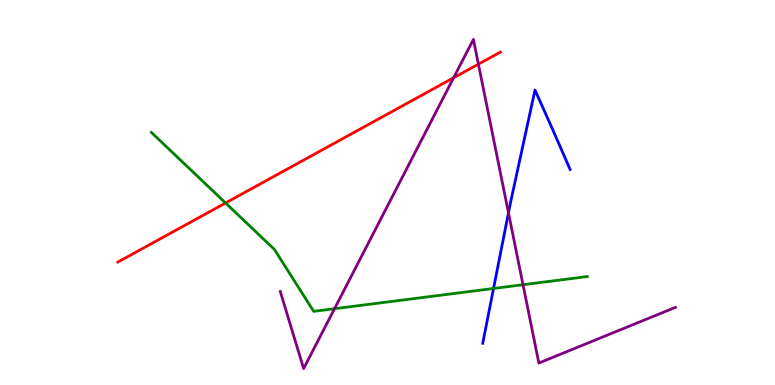[{'lines': ['blue', 'red'], 'intersections': []}, {'lines': ['green', 'red'], 'intersections': [{'x': 2.91, 'y': 4.73}]}, {'lines': ['purple', 'red'], 'intersections': [{'x': 5.85, 'y': 7.98}, {'x': 6.17, 'y': 8.33}]}, {'lines': ['blue', 'green'], 'intersections': [{'x': 6.37, 'y': 2.51}]}, {'lines': ['blue', 'purple'], 'intersections': [{'x': 6.56, 'y': 4.47}]}, {'lines': ['green', 'purple'], 'intersections': [{'x': 4.32, 'y': 1.98}, {'x': 6.75, 'y': 2.6}]}]